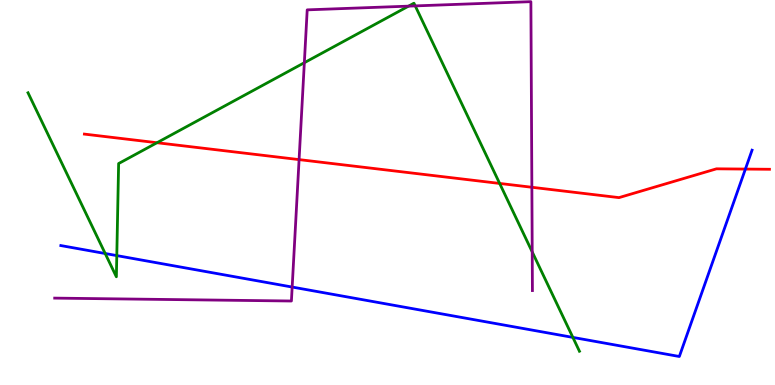[{'lines': ['blue', 'red'], 'intersections': [{'x': 9.62, 'y': 5.61}]}, {'lines': ['green', 'red'], 'intersections': [{'x': 2.03, 'y': 6.29}, {'x': 6.45, 'y': 5.24}]}, {'lines': ['purple', 'red'], 'intersections': [{'x': 3.86, 'y': 5.85}, {'x': 6.86, 'y': 5.14}]}, {'lines': ['blue', 'green'], 'intersections': [{'x': 1.36, 'y': 3.42}, {'x': 1.51, 'y': 3.36}, {'x': 7.39, 'y': 1.24}]}, {'lines': ['blue', 'purple'], 'intersections': [{'x': 3.77, 'y': 2.54}]}, {'lines': ['green', 'purple'], 'intersections': [{'x': 3.93, 'y': 8.37}, {'x': 5.27, 'y': 9.84}, {'x': 5.36, 'y': 9.85}, {'x': 6.87, 'y': 3.46}]}]